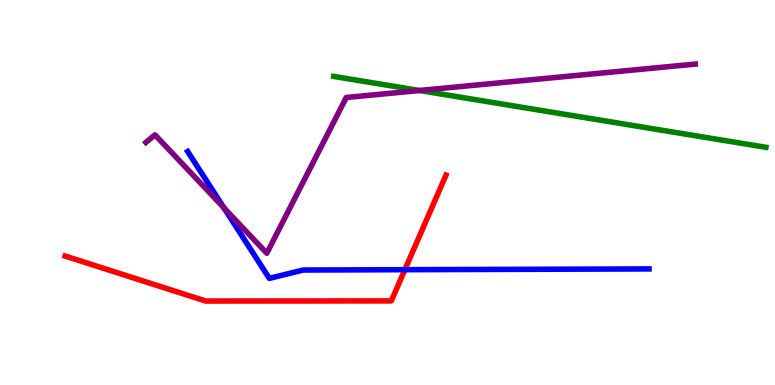[{'lines': ['blue', 'red'], 'intersections': [{'x': 5.22, 'y': 2.99}]}, {'lines': ['green', 'red'], 'intersections': []}, {'lines': ['purple', 'red'], 'intersections': []}, {'lines': ['blue', 'green'], 'intersections': []}, {'lines': ['blue', 'purple'], 'intersections': [{'x': 2.89, 'y': 4.6}]}, {'lines': ['green', 'purple'], 'intersections': [{'x': 5.41, 'y': 7.65}]}]